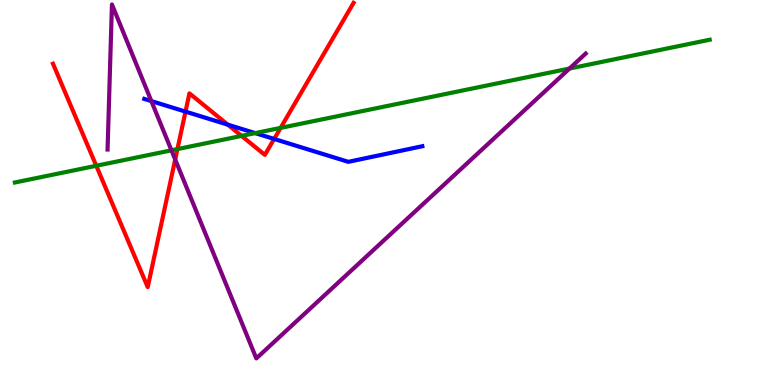[{'lines': ['blue', 'red'], 'intersections': [{'x': 2.39, 'y': 7.1}, {'x': 2.94, 'y': 6.76}, {'x': 3.54, 'y': 6.39}]}, {'lines': ['green', 'red'], 'intersections': [{'x': 1.24, 'y': 5.69}, {'x': 2.29, 'y': 6.13}, {'x': 3.12, 'y': 6.47}, {'x': 3.62, 'y': 6.68}]}, {'lines': ['purple', 'red'], 'intersections': [{'x': 2.26, 'y': 5.86}]}, {'lines': ['blue', 'green'], 'intersections': [{'x': 3.29, 'y': 6.54}]}, {'lines': ['blue', 'purple'], 'intersections': [{'x': 1.95, 'y': 7.37}]}, {'lines': ['green', 'purple'], 'intersections': [{'x': 2.21, 'y': 6.1}, {'x': 7.35, 'y': 8.22}]}]